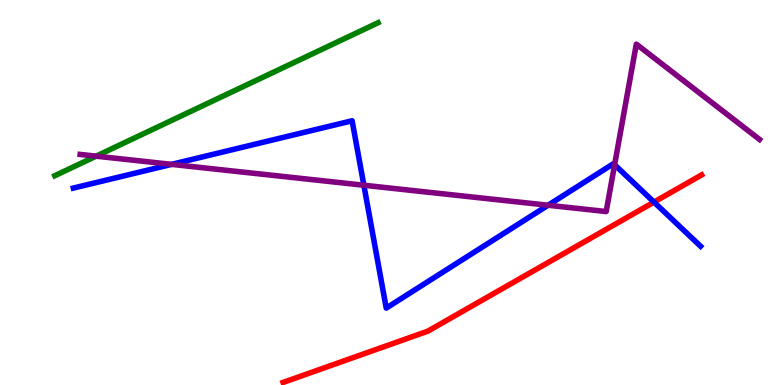[{'lines': ['blue', 'red'], 'intersections': [{'x': 8.44, 'y': 4.75}]}, {'lines': ['green', 'red'], 'intersections': []}, {'lines': ['purple', 'red'], 'intersections': []}, {'lines': ['blue', 'green'], 'intersections': []}, {'lines': ['blue', 'purple'], 'intersections': [{'x': 2.21, 'y': 5.73}, {'x': 4.7, 'y': 5.19}, {'x': 7.07, 'y': 4.67}, {'x': 7.93, 'y': 5.72}]}, {'lines': ['green', 'purple'], 'intersections': [{'x': 1.24, 'y': 5.94}]}]